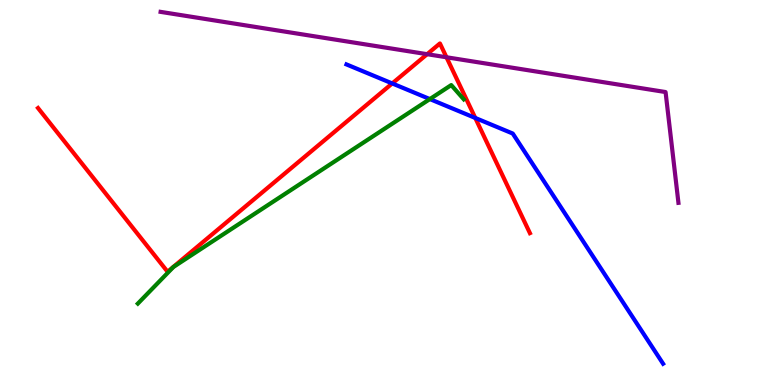[{'lines': ['blue', 'red'], 'intersections': [{'x': 5.06, 'y': 7.83}, {'x': 6.13, 'y': 6.94}]}, {'lines': ['green', 'red'], 'intersections': []}, {'lines': ['purple', 'red'], 'intersections': [{'x': 5.51, 'y': 8.59}, {'x': 5.76, 'y': 8.51}]}, {'lines': ['blue', 'green'], 'intersections': [{'x': 5.55, 'y': 7.43}]}, {'lines': ['blue', 'purple'], 'intersections': []}, {'lines': ['green', 'purple'], 'intersections': []}]